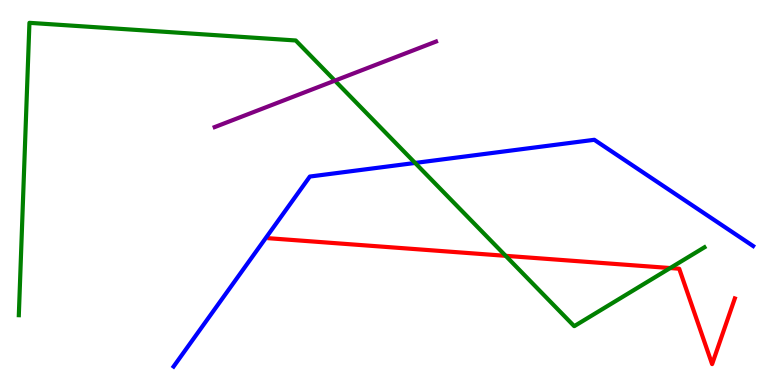[{'lines': ['blue', 'red'], 'intersections': []}, {'lines': ['green', 'red'], 'intersections': [{'x': 6.52, 'y': 3.36}, {'x': 8.65, 'y': 3.04}]}, {'lines': ['purple', 'red'], 'intersections': []}, {'lines': ['blue', 'green'], 'intersections': [{'x': 5.36, 'y': 5.77}]}, {'lines': ['blue', 'purple'], 'intersections': []}, {'lines': ['green', 'purple'], 'intersections': [{'x': 4.32, 'y': 7.91}]}]